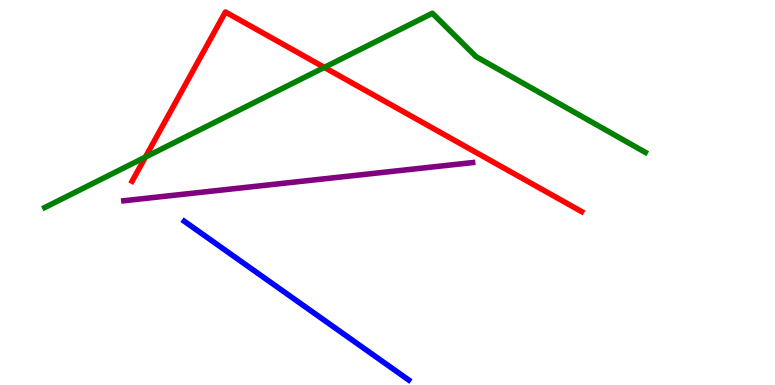[{'lines': ['blue', 'red'], 'intersections': []}, {'lines': ['green', 'red'], 'intersections': [{'x': 1.88, 'y': 5.92}, {'x': 4.19, 'y': 8.25}]}, {'lines': ['purple', 'red'], 'intersections': []}, {'lines': ['blue', 'green'], 'intersections': []}, {'lines': ['blue', 'purple'], 'intersections': []}, {'lines': ['green', 'purple'], 'intersections': []}]